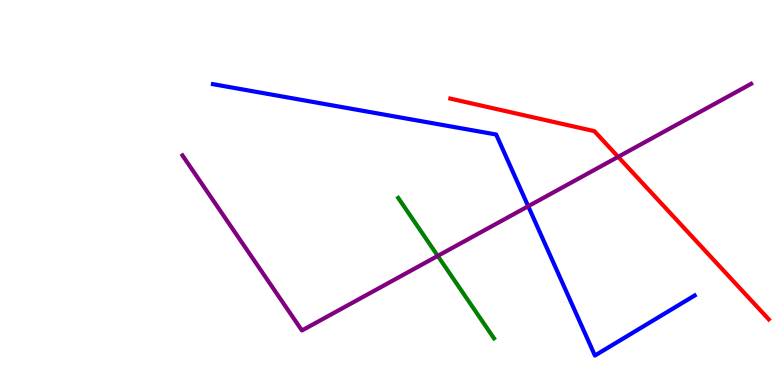[{'lines': ['blue', 'red'], 'intersections': []}, {'lines': ['green', 'red'], 'intersections': []}, {'lines': ['purple', 'red'], 'intersections': [{'x': 7.98, 'y': 5.93}]}, {'lines': ['blue', 'green'], 'intersections': []}, {'lines': ['blue', 'purple'], 'intersections': [{'x': 6.82, 'y': 4.64}]}, {'lines': ['green', 'purple'], 'intersections': [{'x': 5.65, 'y': 3.35}]}]